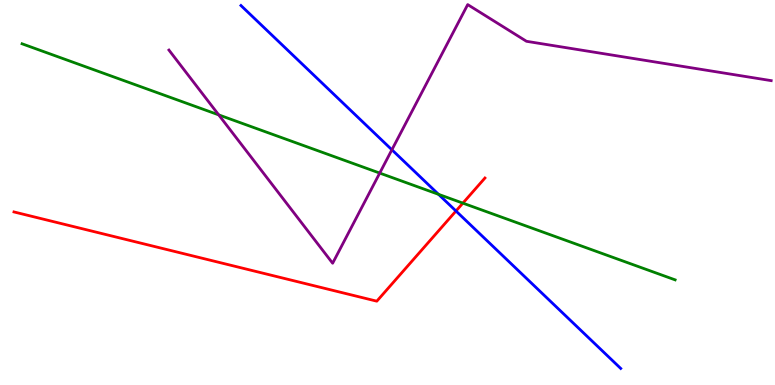[{'lines': ['blue', 'red'], 'intersections': [{'x': 5.88, 'y': 4.52}]}, {'lines': ['green', 'red'], 'intersections': [{'x': 5.97, 'y': 4.72}]}, {'lines': ['purple', 'red'], 'intersections': []}, {'lines': ['blue', 'green'], 'intersections': [{'x': 5.66, 'y': 4.95}]}, {'lines': ['blue', 'purple'], 'intersections': [{'x': 5.06, 'y': 6.11}]}, {'lines': ['green', 'purple'], 'intersections': [{'x': 2.82, 'y': 7.02}, {'x': 4.9, 'y': 5.5}]}]